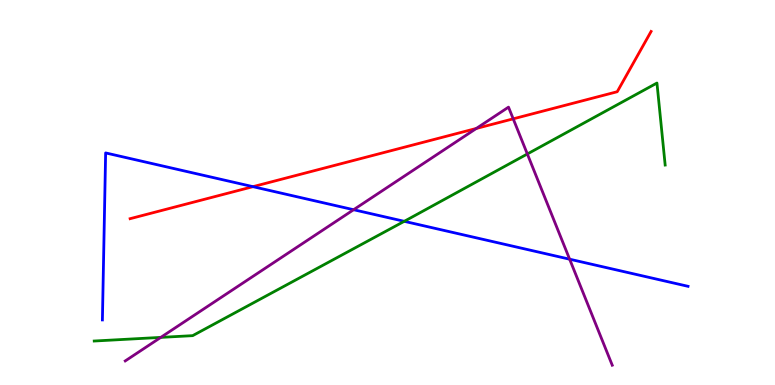[{'lines': ['blue', 'red'], 'intersections': [{'x': 3.26, 'y': 5.15}]}, {'lines': ['green', 'red'], 'intersections': []}, {'lines': ['purple', 'red'], 'intersections': [{'x': 6.15, 'y': 6.66}, {'x': 6.62, 'y': 6.91}]}, {'lines': ['blue', 'green'], 'intersections': [{'x': 5.22, 'y': 4.25}]}, {'lines': ['blue', 'purple'], 'intersections': [{'x': 4.56, 'y': 4.55}, {'x': 7.35, 'y': 3.27}]}, {'lines': ['green', 'purple'], 'intersections': [{'x': 2.07, 'y': 1.24}, {'x': 6.8, 'y': 6.0}]}]